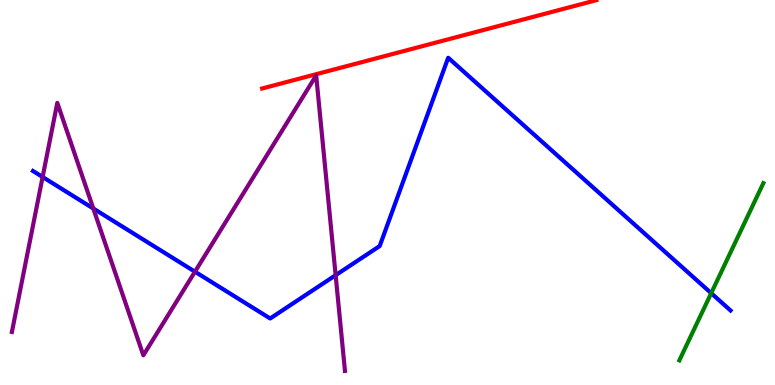[{'lines': ['blue', 'red'], 'intersections': []}, {'lines': ['green', 'red'], 'intersections': []}, {'lines': ['purple', 'red'], 'intersections': []}, {'lines': ['blue', 'green'], 'intersections': [{'x': 9.18, 'y': 2.39}]}, {'lines': ['blue', 'purple'], 'intersections': [{'x': 0.55, 'y': 5.4}, {'x': 1.2, 'y': 4.58}, {'x': 2.52, 'y': 2.94}, {'x': 4.33, 'y': 2.85}]}, {'lines': ['green', 'purple'], 'intersections': []}]